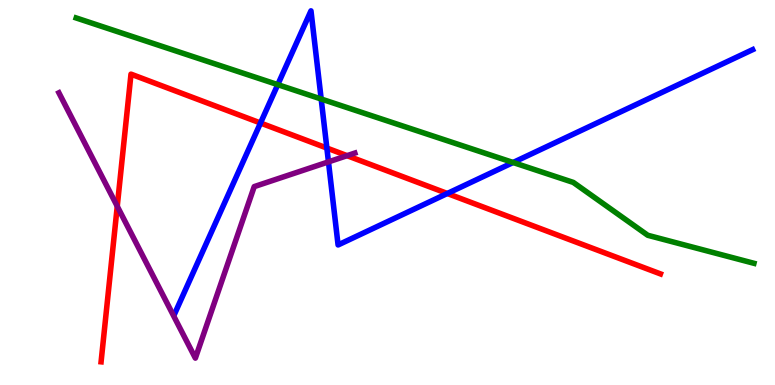[{'lines': ['blue', 'red'], 'intersections': [{'x': 3.36, 'y': 6.8}, {'x': 4.22, 'y': 6.15}, {'x': 5.77, 'y': 4.97}]}, {'lines': ['green', 'red'], 'intersections': []}, {'lines': ['purple', 'red'], 'intersections': [{'x': 1.51, 'y': 4.64}, {'x': 4.48, 'y': 5.96}]}, {'lines': ['blue', 'green'], 'intersections': [{'x': 3.58, 'y': 7.8}, {'x': 4.14, 'y': 7.43}, {'x': 6.62, 'y': 5.78}]}, {'lines': ['blue', 'purple'], 'intersections': [{'x': 4.24, 'y': 5.8}]}, {'lines': ['green', 'purple'], 'intersections': []}]